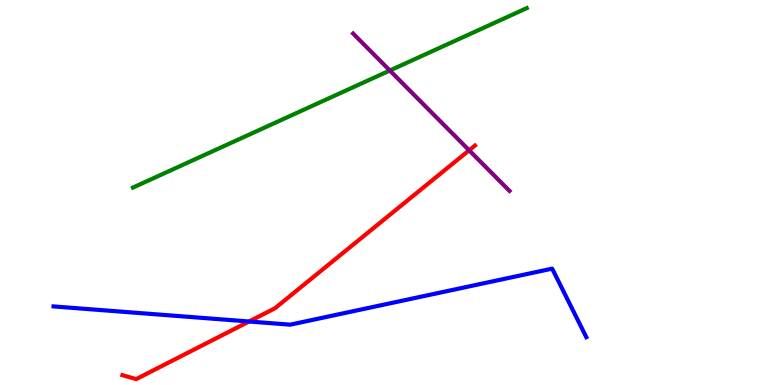[{'lines': ['blue', 'red'], 'intersections': [{'x': 3.21, 'y': 1.65}]}, {'lines': ['green', 'red'], 'intersections': []}, {'lines': ['purple', 'red'], 'intersections': [{'x': 6.05, 'y': 6.1}]}, {'lines': ['blue', 'green'], 'intersections': []}, {'lines': ['blue', 'purple'], 'intersections': []}, {'lines': ['green', 'purple'], 'intersections': [{'x': 5.03, 'y': 8.17}]}]